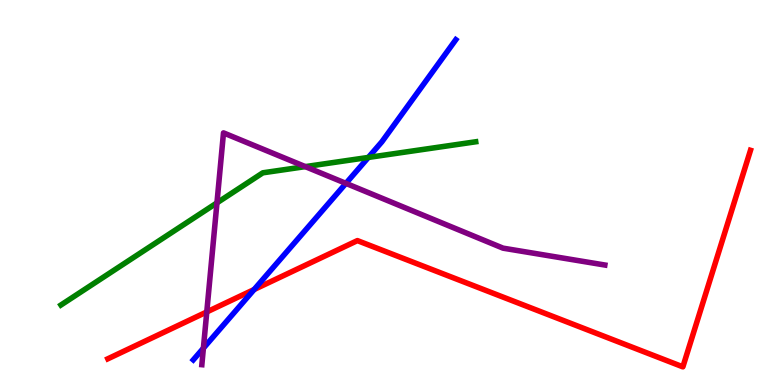[{'lines': ['blue', 'red'], 'intersections': [{'x': 3.28, 'y': 2.48}]}, {'lines': ['green', 'red'], 'intersections': []}, {'lines': ['purple', 'red'], 'intersections': [{'x': 2.67, 'y': 1.9}]}, {'lines': ['blue', 'green'], 'intersections': [{'x': 4.75, 'y': 5.91}]}, {'lines': ['blue', 'purple'], 'intersections': [{'x': 2.62, 'y': 0.956}, {'x': 4.46, 'y': 5.24}]}, {'lines': ['green', 'purple'], 'intersections': [{'x': 2.8, 'y': 4.73}, {'x': 3.94, 'y': 5.67}]}]